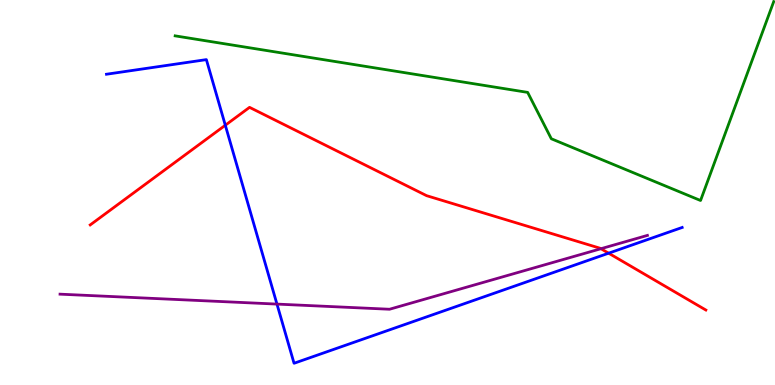[{'lines': ['blue', 'red'], 'intersections': [{'x': 2.91, 'y': 6.75}, {'x': 7.85, 'y': 3.42}]}, {'lines': ['green', 'red'], 'intersections': []}, {'lines': ['purple', 'red'], 'intersections': [{'x': 7.75, 'y': 3.54}]}, {'lines': ['blue', 'green'], 'intersections': []}, {'lines': ['blue', 'purple'], 'intersections': [{'x': 3.57, 'y': 2.1}]}, {'lines': ['green', 'purple'], 'intersections': []}]